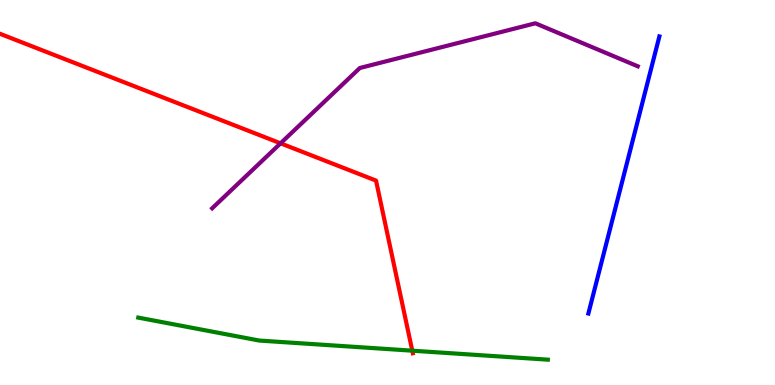[{'lines': ['blue', 'red'], 'intersections': []}, {'lines': ['green', 'red'], 'intersections': [{'x': 5.32, 'y': 0.891}]}, {'lines': ['purple', 'red'], 'intersections': [{'x': 3.62, 'y': 6.28}]}, {'lines': ['blue', 'green'], 'intersections': []}, {'lines': ['blue', 'purple'], 'intersections': []}, {'lines': ['green', 'purple'], 'intersections': []}]